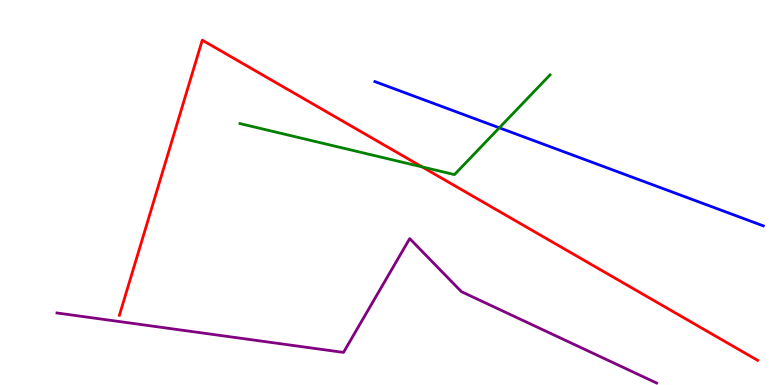[{'lines': ['blue', 'red'], 'intersections': []}, {'lines': ['green', 'red'], 'intersections': [{'x': 5.45, 'y': 5.66}]}, {'lines': ['purple', 'red'], 'intersections': []}, {'lines': ['blue', 'green'], 'intersections': [{'x': 6.44, 'y': 6.68}]}, {'lines': ['blue', 'purple'], 'intersections': []}, {'lines': ['green', 'purple'], 'intersections': []}]